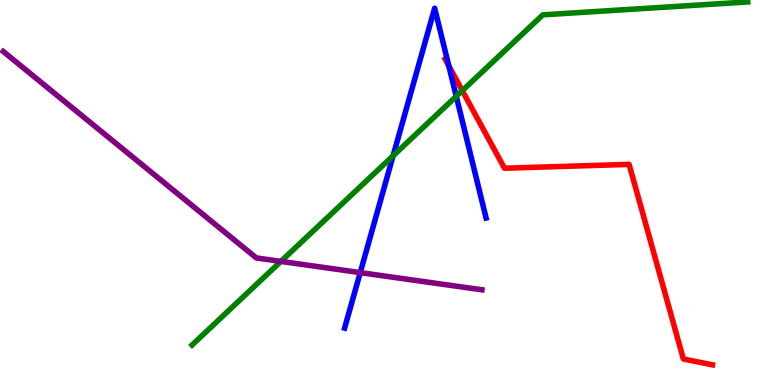[{'lines': ['blue', 'red'], 'intersections': [{'x': 5.79, 'y': 8.29}]}, {'lines': ['green', 'red'], 'intersections': [{'x': 5.96, 'y': 7.65}]}, {'lines': ['purple', 'red'], 'intersections': []}, {'lines': ['blue', 'green'], 'intersections': [{'x': 5.07, 'y': 5.95}, {'x': 5.89, 'y': 7.5}]}, {'lines': ['blue', 'purple'], 'intersections': [{'x': 4.65, 'y': 2.92}]}, {'lines': ['green', 'purple'], 'intersections': [{'x': 3.62, 'y': 3.21}]}]